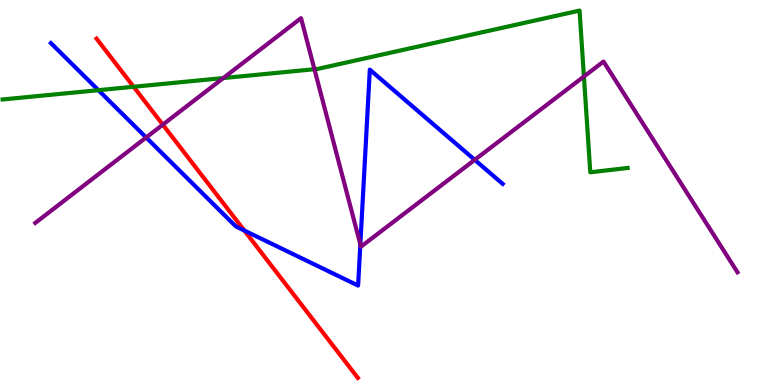[{'lines': ['blue', 'red'], 'intersections': [{'x': 3.15, 'y': 4.01}]}, {'lines': ['green', 'red'], 'intersections': [{'x': 1.72, 'y': 7.75}]}, {'lines': ['purple', 'red'], 'intersections': [{'x': 2.1, 'y': 6.76}]}, {'lines': ['blue', 'green'], 'intersections': [{'x': 1.27, 'y': 7.66}]}, {'lines': ['blue', 'purple'], 'intersections': [{'x': 1.89, 'y': 6.43}, {'x': 4.65, 'y': 3.65}, {'x': 6.13, 'y': 5.85}]}, {'lines': ['green', 'purple'], 'intersections': [{'x': 2.88, 'y': 7.97}, {'x': 4.06, 'y': 8.2}, {'x': 7.53, 'y': 8.01}]}]